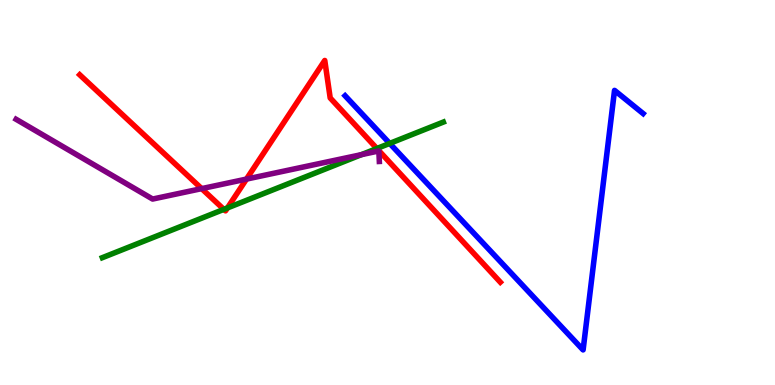[{'lines': ['blue', 'red'], 'intersections': []}, {'lines': ['green', 'red'], 'intersections': [{'x': 2.89, 'y': 4.56}, {'x': 2.93, 'y': 4.6}, {'x': 4.86, 'y': 6.14}]}, {'lines': ['purple', 'red'], 'intersections': [{'x': 2.6, 'y': 5.1}, {'x': 3.18, 'y': 5.35}]}, {'lines': ['blue', 'green'], 'intersections': [{'x': 5.03, 'y': 6.28}]}, {'lines': ['blue', 'purple'], 'intersections': []}, {'lines': ['green', 'purple'], 'intersections': [{'x': 4.66, 'y': 5.98}]}]